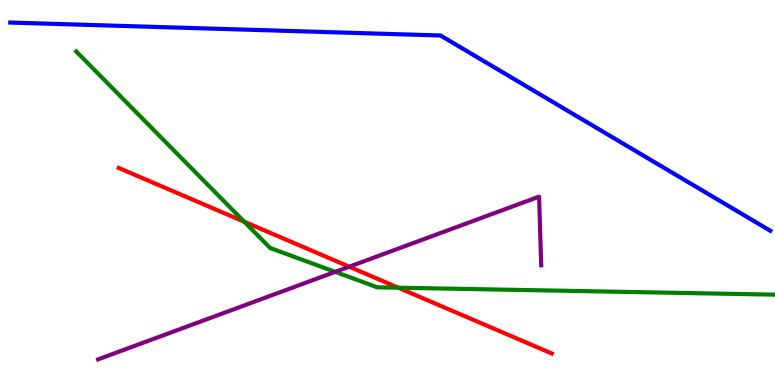[{'lines': ['blue', 'red'], 'intersections': []}, {'lines': ['green', 'red'], 'intersections': [{'x': 3.15, 'y': 4.24}, {'x': 5.14, 'y': 2.53}]}, {'lines': ['purple', 'red'], 'intersections': [{'x': 4.51, 'y': 3.07}]}, {'lines': ['blue', 'green'], 'intersections': []}, {'lines': ['blue', 'purple'], 'intersections': []}, {'lines': ['green', 'purple'], 'intersections': [{'x': 4.33, 'y': 2.94}]}]